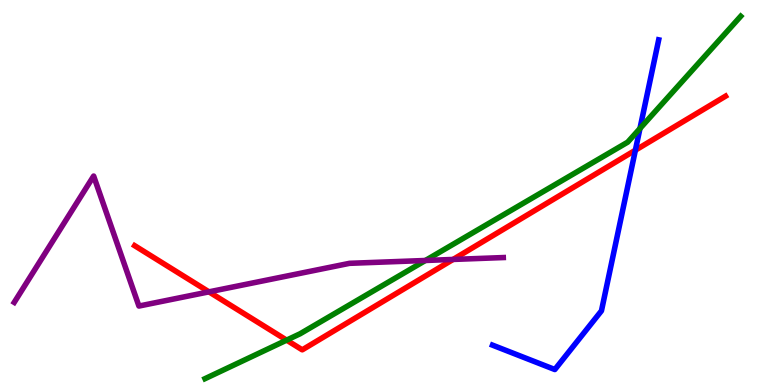[{'lines': ['blue', 'red'], 'intersections': [{'x': 8.2, 'y': 6.1}]}, {'lines': ['green', 'red'], 'intersections': [{'x': 3.7, 'y': 1.17}]}, {'lines': ['purple', 'red'], 'intersections': [{'x': 2.7, 'y': 2.42}, {'x': 5.85, 'y': 3.26}]}, {'lines': ['blue', 'green'], 'intersections': [{'x': 8.26, 'y': 6.66}]}, {'lines': ['blue', 'purple'], 'intersections': []}, {'lines': ['green', 'purple'], 'intersections': [{'x': 5.49, 'y': 3.23}]}]